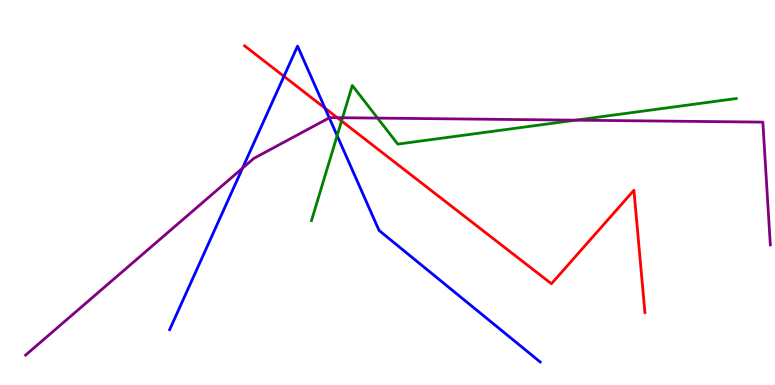[{'lines': ['blue', 'red'], 'intersections': [{'x': 3.66, 'y': 8.02}, {'x': 4.19, 'y': 7.19}]}, {'lines': ['green', 'red'], 'intersections': [{'x': 4.41, 'y': 6.86}]}, {'lines': ['purple', 'red'], 'intersections': [{'x': 4.35, 'y': 6.94}]}, {'lines': ['blue', 'green'], 'intersections': [{'x': 4.35, 'y': 6.48}]}, {'lines': ['blue', 'purple'], 'intersections': [{'x': 3.13, 'y': 5.63}, {'x': 4.25, 'y': 6.94}]}, {'lines': ['green', 'purple'], 'intersections': [{'x': 4.42, 'y': 6.94}, {'x': 4.87, 'y': 6.93}, {'x': 7.43, 'y': 6.88}]}]